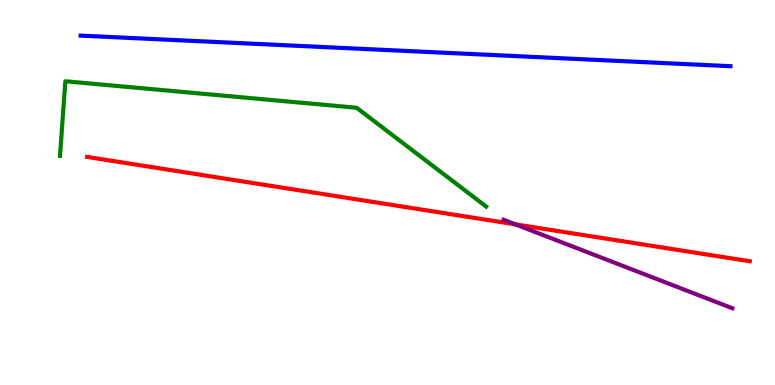[{'lines': ['blue', 'red'], 'intersections': []}, {'lines': ['green', 'red'], 'intersections': []}, {'lines': ['purple', 'red'], 'intersections': [{'x': 6.65, 'y': 4.17}]}, {'lines': ['blue', 'green'], 'intersections': []}, {'lines': ['blue', 'purple'], 'intersections': []}, {'lines': ['green', 'purple'], 'intersections': []}]